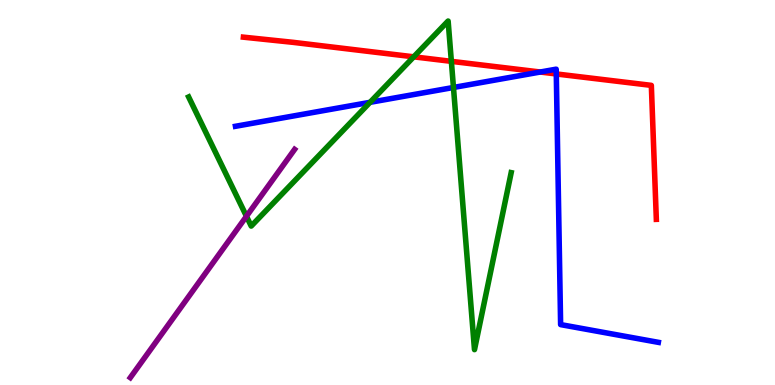[{'lines': ['blue', 'red'], 'intersections': [{'x': 6.97, 'y': 8.13}, {'x': 7.18, 'y': 8.08}]}, {'lines': ['green', 'red'], 'intersections': [{'x': 5.34, 'y': 8.52}, {'x': 5.82, 'y': 8.41}]}, {'lines': ['purple', 'red'], 'intersections': []}, {'lines': ['blue', 'green'], 'intersections': [{'x': 4.77, 'y': 7.34}, {'x': 5.85, 'y': 7.73}]}, {'lines': ['blue', 'purple'], 'intersections': []}, {'lines': ['green', 'purple'], 'intersections': [{'x': 3.18, 'y': 4.38}]}]